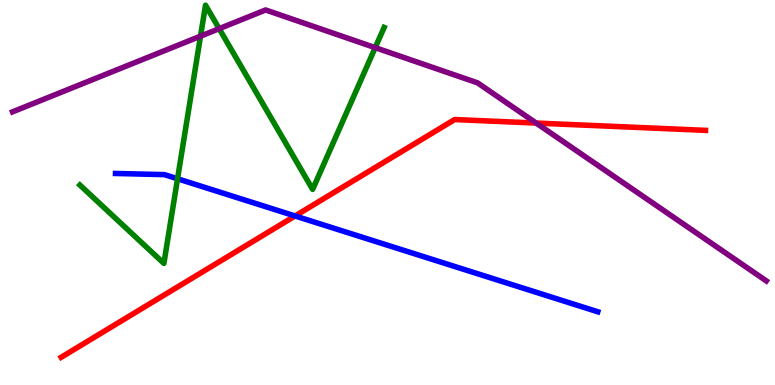[{'lines': ['blue', 'red'], 'intersections': [{'x': 3.81, 'y': 4.39}]}, {'lines': ['green', 'red'], 'intersections': []}, {'lines': ['purple', 'red'], 'intersections': [{'x': 6.92, 'y': 6.8}]}, {'lines': ['blue', 'green'], 'intersections': [{'x': 2.29, 'y': 5.36}]}, {'lines': ['blue', 'purple'], 'intersections': []}, {'lines': ['green', 'purple'], 'intersections': [{'x': 2.59, 'y': 9.06}, {'x': 2.83, 'y': 9.26}, {'x': 4.84, 'y': 8.76}]}]